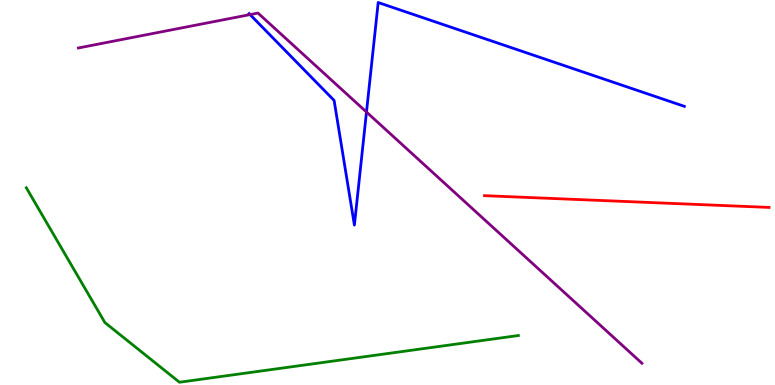[{'lines': ['blue', 'red'], 'intersections': []}, {'lines': ['green', 'red'], 'intersections': []}, {'lines': ['purple', 'red'], 'intersections': []}, {'lines': ['blue', 'green'], 'intersections': []}, {'lines': ['blue', 'purple'], 'intersections': [{'x': 3.23, 'y': 9.62}, {'x': 4.73, 'y': 7.09}]}, {'lines': ['green', 'purple'], 'intersections': []}]